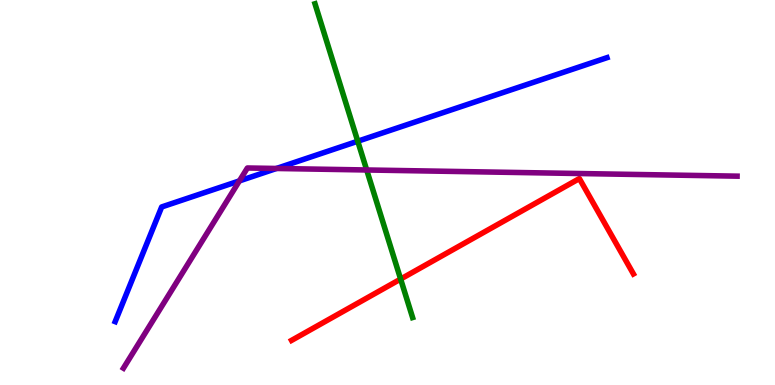[{'lines': ['blue', 'red'], 'intersections': []}, {'lines': ['green', 'red'], 'intersections': [{'x': 5.17, 'y': 2.75}]}, {'lines': ['purple', 'red'], 'intersections': []}, {'lines': ['blue', 'green'], 'intersections': [{'x': 4.62, 'y': 6.33}]}, {'lines': ['blue', 'purple'], 'intersections': [{'x': 3.09, 'y': 5.3}, {'x': 3.57, 'y': 5.62}]}, {'lines': ['green', 'purple'], 'intersections': [{'x': 4.73, 'y': 5.58}]}]